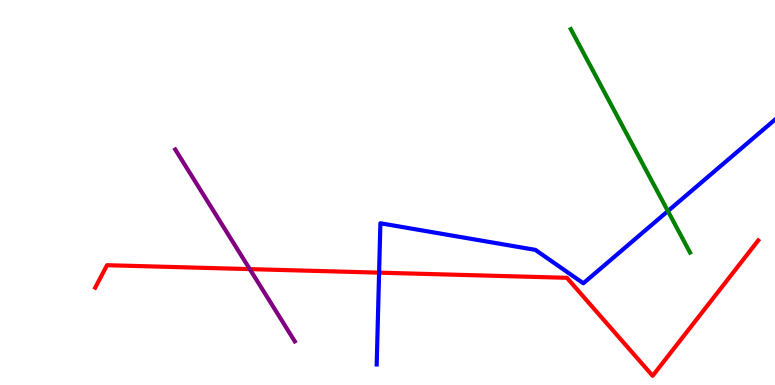[{'lines': ['blue', 'red'], 'intersections': [{'x': 4.89, 'y': 2.92}]}, {'lines': ['green', 'red'], 'intersections': []}, {'lines': ['purple', 'red'], 'intersections': [{'x': 3.22, 'y': 3.01}]}, {'lines': ['blue', 'green'], 'intersections': [{'x': 8.62, 'y': 4.52}]}, {'lines': ['blue', 'purple'], 'intersections': []}, {'lines': ['green', 'purple'], 'intersections': []}]